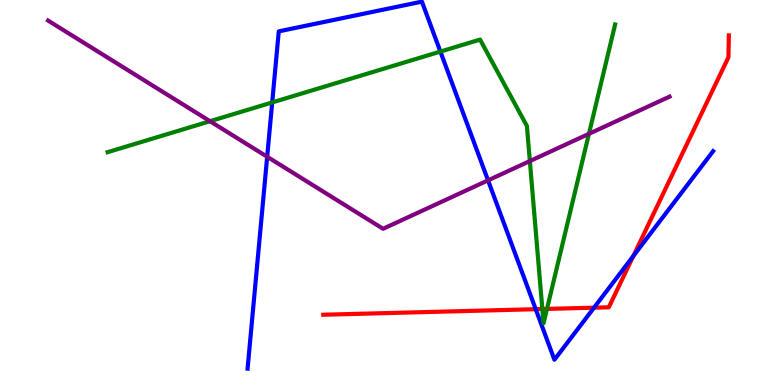[{'lines': ['blue', 'red'], 'intersections': [{'x': 6.91, 'y': 1.97}, {'x': 7.66, 'y': 2.01}, {'x': 8.17, 'y': 3.35}]}, {'lines': ['green', 'red'], 'intersections': [{'x': 7.0, 'y': 1.97}, {'x': 7.06, 'y': 1.98}]}, {'lines': ['purple', 'red'], 'intersections': []}, {'lines': ['blue', 'green'], 'intersections': [{'x': 3.51, 'y': 7.34}, {'x': 5.68, 'y': 8.66}]}, {'lines': ['blue', 'purple'], 'intersections': [{'x': 3.45, 'y': 5.93}, {'x': 6.3, 'y': 5.32}]}, {'lines': ['green', 'purple'], 'intersections': [{'x': 2.71, 'y': 6.85}, {'x': 6.84, 'y': 5.82}, {'x': 7.6, 'y': 6.52}]}]